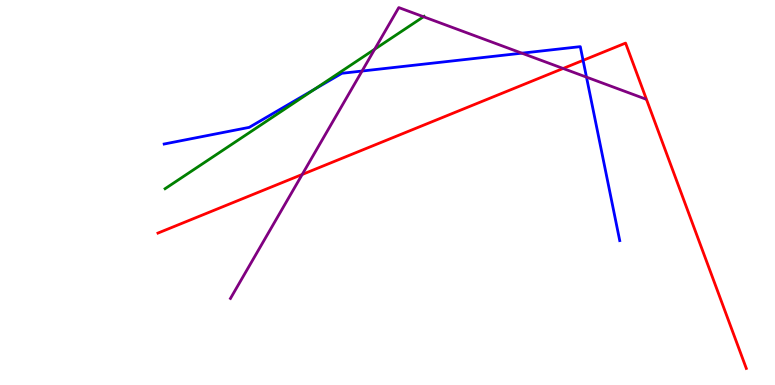[{'lines': ['blue', 'red'], 'intersections': [{'x': 7.52, 'y': 8.43}]}, {'lines': ['green', 'red'], 'intersections': []}, {'lines': ['purple', 'red'], 'intersections': [{'x': 3.9, 'y': 5.47}, {'x': 7.27, 'y': 8.22}]}, {'lines': ['blue', 'green'], 'intersections': [{'x': 4.06, 'y': 7.68}]}, {'lines': ['blue', 'purple'], 'intersections': [{'x': 4.67, 'y': 8.15}, {'x': 6.73, 'y': 8.62}, {'x': 7.57, 'y': 8.0}]}, {'lines': ['green', 'purple'], 'intersections': [{'x': 4.83, 'y': 8.72}, {'x': 5.46, 'y': 9.57}]}]